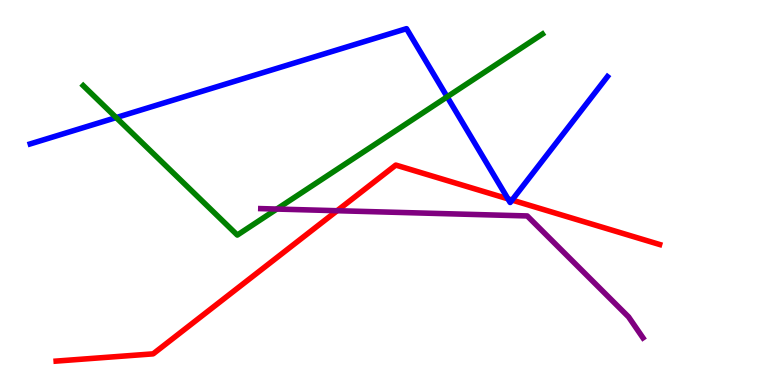[{'lines': ['blue', 'red'], 'intersections': [{'x': 6.55, 'y': 4.84}, {'x': 6.61, 'y': 4.8}]}, {'lines': ['green', 'red'], 'intersections': []}, {'lines': ['purple', 'red'], 'intersections': [{'x': 4.35, 'y': 4.53}]}, {'lines': ['blue', 'green'], 'intersections': [{'x': 1.5, 'y': 6.95}, {'x': 5.77, 'y': 7.49}]}, {'lines': ['blue', 'purple'], 'intersections': []}, {'lines': ['green', 'purple'], 'intersections': [{'x': 3.57, 'y': 4.57}]}]